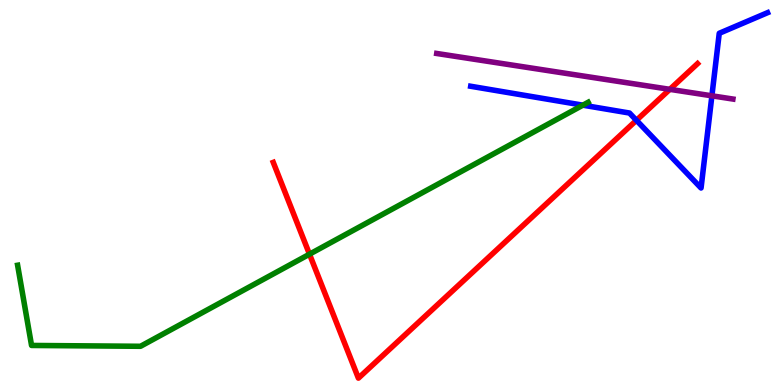[{'lines': ['blue', 'red'], 'intersections': [{'x': 8.21, 'y': 6.88}]}, {'lines': ['green', 'red'], 'intersections': [{'x': 3.99, 'y': 3.4}]}, {'lines': ['purple', 'red'], 'intersections': [{'x': 8.64, 'y': 7.68}]}, {'lines': ['blue', 'green'], 'intersections': [{'x': 7.52, 'y': 7.27}]}, {'lines': ['blue', 'purple'], 'intersections': [{'x': 9.19, 'y': 7.51}]}, {'lines': ['green', 'purple'], 'intersections': []}]